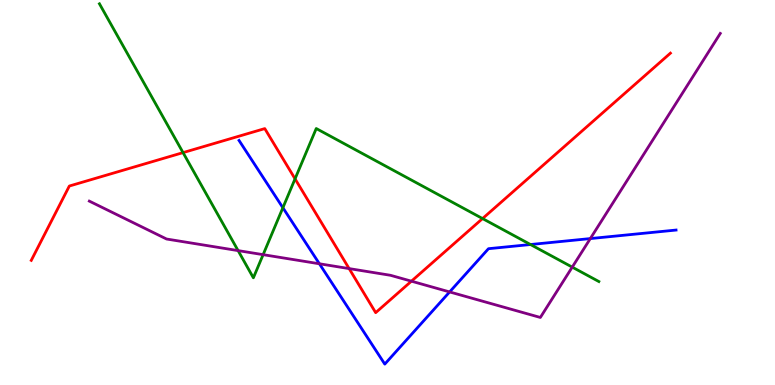[{'lines': ['blue', 'red'], 'intersections': []}, {'lines': ['green', 'red'], 'intersections': [{'x': 2.36, 'y': 6.04}, {'x': 3.81, 'y': 5.35}, {'x': 6.23, 'y': 4.32}]}, {'lines': ['purple', 'red'], 'intersections': [{'x': 4.5, 'y': 3.02}, {'x': 5.31, 'y': 2.7}]}, {'lines': ['blue', 'green'], 'intersections': [{'x': 3.65, 'y': 4.6}, {'x': 6.85, 'y': 3.65}]}, {'lines': ['blue', 'purple'], 'intersections': [{'x': 4.12, 'y': 3.15}, {'x': 5.8, 'y': 2.42}, {'x': 7.62, 'y': 3.8}]}, {'lines': ['green', 'purple'], 'intersections': [{'x': 3.07, 'y': 3.49}, {'x': 3.4, 'y': 3.39}, {'x': 7.38, 'y': 3.06}]}]